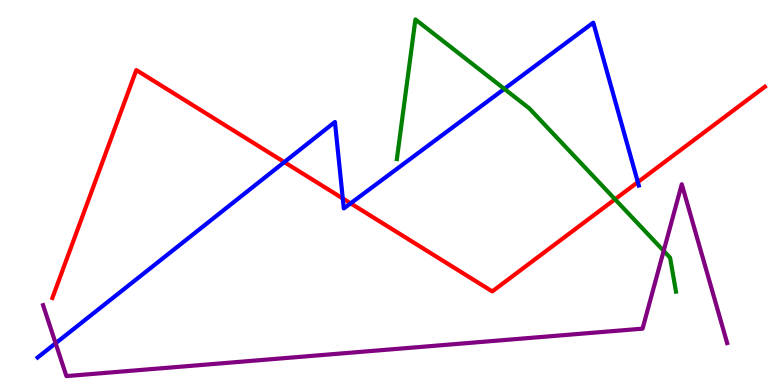[{'lines': ['blue', 'red'], 'intersections': [{'x': 3.67, 'y': 5.79}, {'x': 4.42, 'y': 4.85}, {'x': 4.52, 'y': 4.72}, {'x': 8.23, 'y': 5.27}]}, {'lines': ['green', 'red'], 'intersections': [{'x': 7.94, 'y': 4.82}]}, {'lines': ['purple', 'red'], 'intersections': []}, {'lines': ['blue', 'green'], 'intersections': [{'x': 6.51, 'y': 7.69}]}, {'lines': ['blue', 'purple'], 'intersections': [{'x': 0.718, 'y': 1.08}]}, {'lines': ['green', 'purple'], 'intersections': [{'x': 8.56, 'y': 3.48}]}]